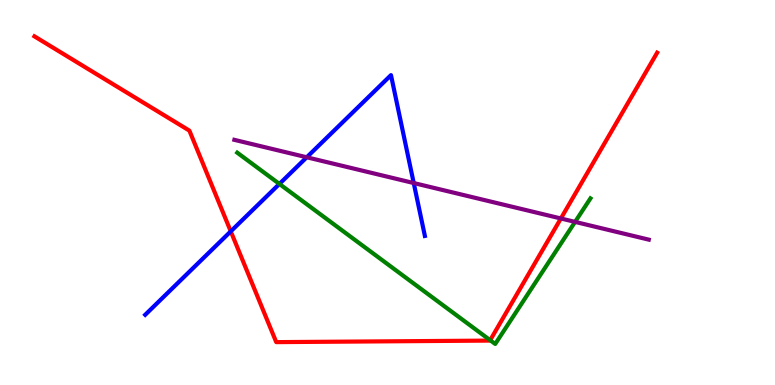[{'lines': ['blue', 'red'], 'intersections': [{'x': 2.98, 'y': 3.99}]}, {'lines': ['green', 'red'], 'intersections': [{'x': 6.32, 'y': 1.16}]}, {'lines': ['purple', 'red'], 'intersections': [{'x': 7.24, 'y': 4.33}]}, {'lines': ['blue', 'green'], 'intersections': [{'x': 3.61, 'y': 5.22}]}, {'lines': ['blue', 'purple'], 'intersections': [{'x': 3.96, 'y': 5.91}, {'x': 5.34, 'y': 5.25}]}, {'lines': ['green', 'purple'], 'intersections': [{'x': 7.42, 'y': 4.24}]}]